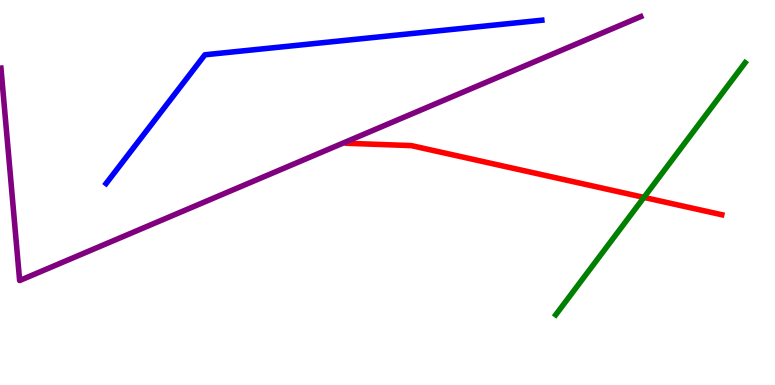[{'lines': ['blue', 'red'], 'intersections': []}, {'lines': ['green', 'red'], 'intersections': [{'x': 8.31, 'y': 4.87}]}, {'lines': ['purple', 'red'], 'intersections': []}, {'lines': ['blue', 'green'], 'intersections': []}, {'lines': ['blue', 'purple'], 'intersections': []}, {'lines': ['green', 'purple'], 'intersections': []}]